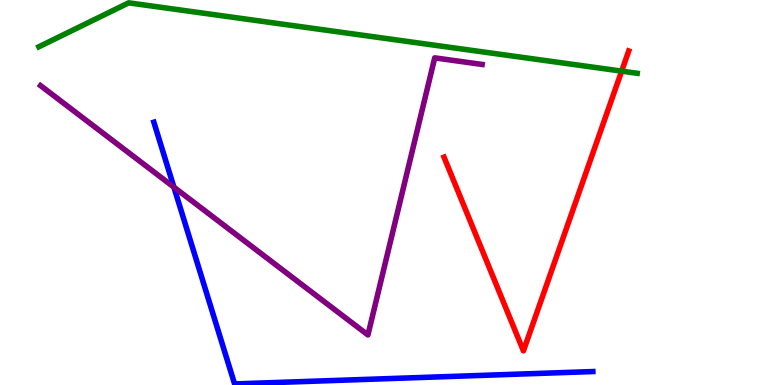[{'lines': ['blue', 'red'], 'intersections': []}, {'lines': ['green', 'red'], 'intersections': [{'x': 8.02, 'y': 8.15}]}, {'lines': ['purple', 'red'], 'intersections': []}, {'lines': ['blue', 'green'], 'intersections': []}, {'lines': ['blue', 'purple'], 'intersections': [{'x': 2.24, 'y': 5.14}]}, {'lines': ['green', 'purple'], 'intersections': []}]